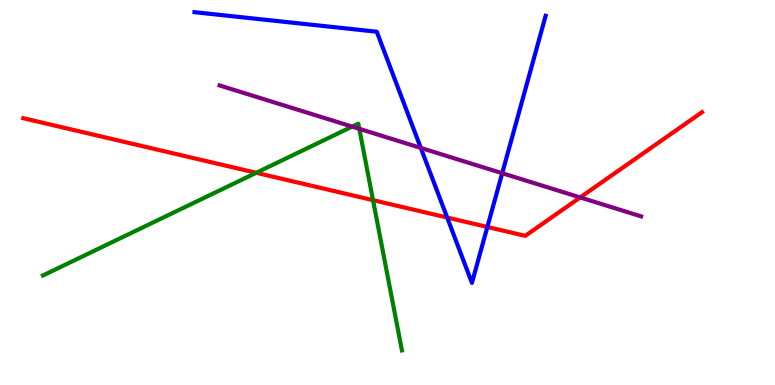[{'lines': ['blue', 'red'], 'intersections': [{'x': 5.77, 'y': 4.35}, {'x': 6.29, 'y': 4.1}]}, {'lines': ['green', 'red'], 'intersections': [{'x': 3.31, 'y': 5.51}, {'x': 4.81, 'y': 4.8}]}, {'lines': ['purple', 'red'], 'intersections': [{'x': 7.49, 'y': 4.87}]}, {'lines': ['blue', 'green'], 'intersections': []}, {'lines': ['blue', 'purple'], 'intersections': [{'x': 5.43, 'y': 6.16}, {'x': 6.48, 'y': 5.5}]}, {'lines': ['green', 'purple'], 'intersections': [{'x': 4.54, 'y': 6.71}, {'x': 4.64, 'y': 6.65}]}]